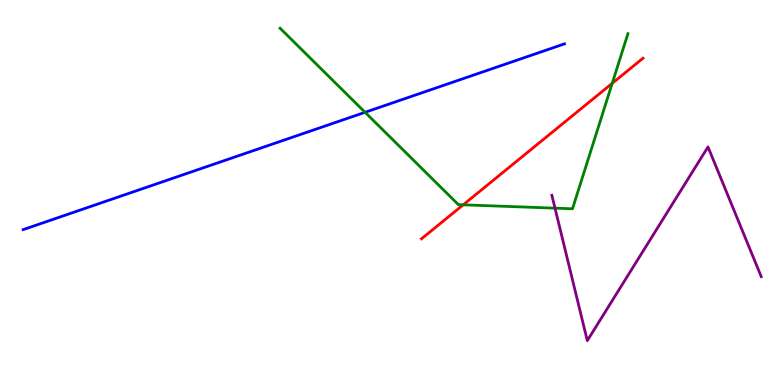[{'lines': ['blue', 'red'], 'intersections': []}, {'lines': ['green', 'red'], 'intersections': [{'x': 5.98, 'y': 4.68}, {'x': 7.9, 'y': 7.84}]}, {'lines': ['purple', 'red'], 'intersections': []}, {'lines': ['blue', 'green'], 'intersections': [{'x': 4.71, 'y': 7.08}]}, {'lines': ['blue', 'purple'], 'intersections': []}, {'lines': ['green', 'purple'], 'intersections': [{'x': 7.16, 'y': 4.59}]}]